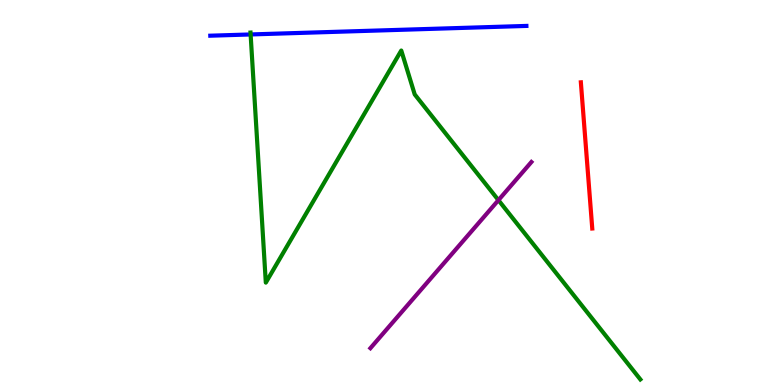[{'lines': ['blue', 'red'], 'intersections': []}, {'lines': ['green', 'red'], 'intersections': []}, {'lines': ['purple', 'red'], 'intersections': []}, {'lines': ['blue', 'green'], 'intersections': [{'x': 3.23, 'y': 9.11}]}, {'lines': ['blue', 'purple'], 'intersections': []}, {'lines': ['green', 'purple'], 'intersections': [{'x': 6.43, 'y': 4.8}]}]